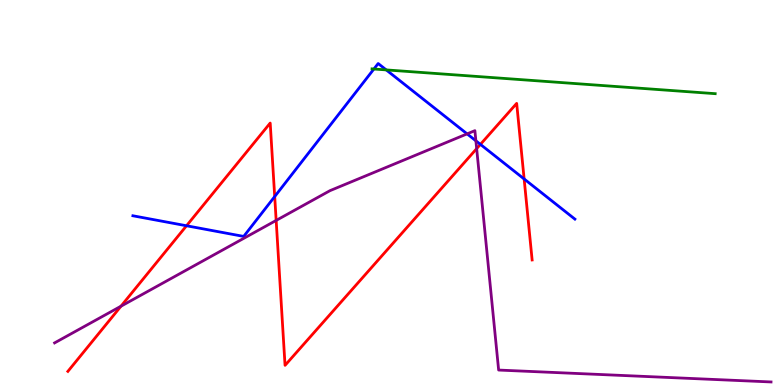[{'lines': ['blue', 'red'], 'intersections': [{'x': 2.41, 'y': 4.14}, {'x': 3.54, 'y': 4.89}, {'x': 6.2, 'y': 6.25}, {'x': 6.76, 'y': 5.35}]}, {'lines': ['green', 'red'], 'intersections': []}, {'lines': ['purple', 'red'], 'intersections': [{'x': 1.56, 'y': 2.05}, {'x': 3.56, 'y': 4.27}, {'x': 6.15, 'y': 6.14}]}, {'lines': ['blue', 'green'], 'intersections': [{'x': 4.82, 'y': 8.21}, {'x': 4.98, 'y': 8.18}]}, {'lines': ['blue', 'purple'], 'intersections': [{'x': 6.03, 'y': 6.52}, {'x': 6.14, 'y': 6.34}]}, {'lines': ['green', 'purple'], 'intersections': []}]